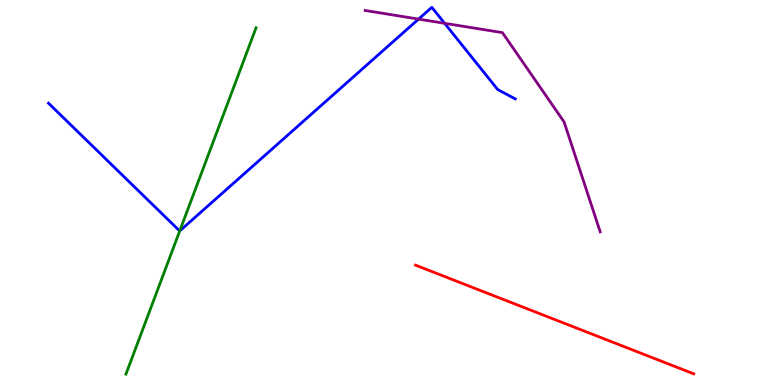[{'lines': ['blue', 'red'], 'intersections': []}, {'lines': ['green', 'red'], 'intersections': []}, {'lines': ['purple', 'red'], 'intersections': []}, {'lines': ['blue', 'green'], 'intersections': [{'x': 2.32, 'y': 4.0}]}, {'lines': ['blue', 'purple'], 'intersections': [{'x': 5.4, 'y': 9.5}, {'x': 5.74, 'y': 9.39}]}, {'lines': ['green', 'purple'], 'intersections': []}]